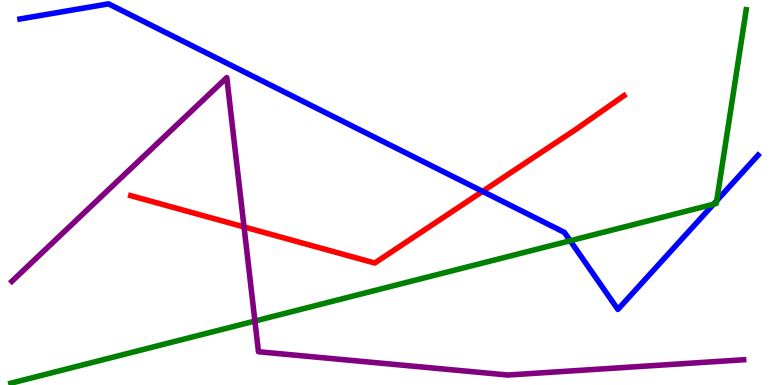[{'lines': ['blue', 'red'], 'intersections': [{'x': 6.23, 'y': 5.03}]}, {'lines': ['green', 'red'], 'intersections': []}, {'lines': ['purple', 'red'], 'intersections': [{'x': 3.15, 'y': 4.11}]}, {'lines': ['blue', 'green'], 'intersections': [{'x': 7.36, 'y': 3.75}, {'x': 9.21, 'y': 4.7}, {'x': 9.25, 'y': 4.79}]}, {'lines': ['blue', 'purple'], 'intersections': []}, {'lines': ['green', 'purple'], 'intersections': [{'x': 3.29, 'y': 1.66}]}]